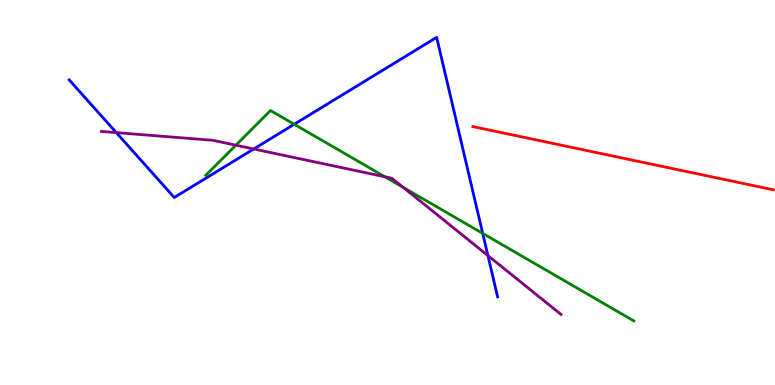[{'lines': ['blue', 'red'], 'intersections': []}, {'lines': ['green', 'red'], 'intersections': []}, {'lines': ['purple', 'red'], 'intersections': []}, {'lines': ['blue', 'green'], 'intersections': [{'x': 3.8, 'y': 6.77}, {'x': 6.23, 'y': 3.94}]}, {'lines': ['blue', 'purple'], 'intersections': [{'x': 1.5, 'y': 6.56}, {'x': 3.27, 'y': 6.13}, {'x': 6.3, 'y': 3.36}]}, {'lines': ['green', 'purple'], 'intersections': [{'x': 3.04, 'y': 6.23}, {'x': 4.97, 'y': 5.41}, {'x': 5.2, 'y': 5.14}]}]